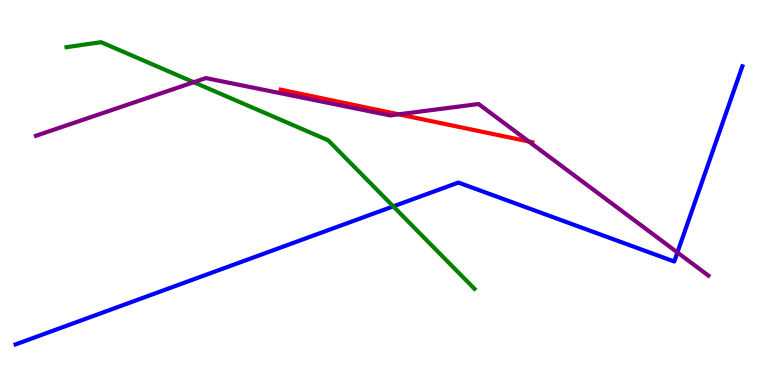[{'lines': ['blue', 'red'], 'intersections': []}, {'lines': ['green', 'red'], 'intersections': []}, {'lines': ['purple', 'red'], 'intersections': [{'x': 5.14, 'y': 7.03}, {'x': 6.82, 'y': 6.32}]}, {'lines': ['blue', 'green'], 'intersections': [{'x': 5.07, 'y': 4.64}]}, {'lines': ['blue', 'purple'], 'intersections': [{'x': 8.74, 'y': 3.44}]}, {'lines': ['green', 'purple'], 'intersections': [{'x': 2.5, 'y': 7.86}]}]